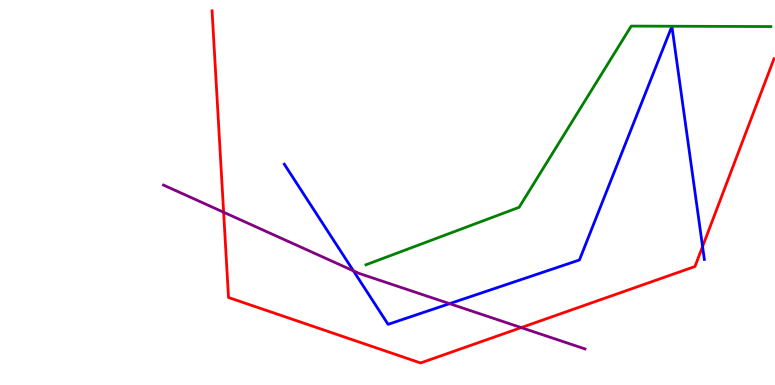[{'lines': ['blue', 'red'], 'intersections': [{'x': 9.07, 'y': 3.6}]}, {'lines': ['green', 'red'], 'intersections': []}, {'lines': ['purple', 'red'], 'intersections': [{'x': 2.89, 'y': 4.49}, {'x': 6.73, 'y': 1.49}]}, {'lines': ['blue', 'green'], 'intersections': []}, {'lines': ['blue', 'purple'], 'intersections': [{'x': 4.56, 'y': 2.97}, {'x': 5.8, 'y': 2.11}]}, {'lines': ['green', 'purple'], 'intersections': []}]